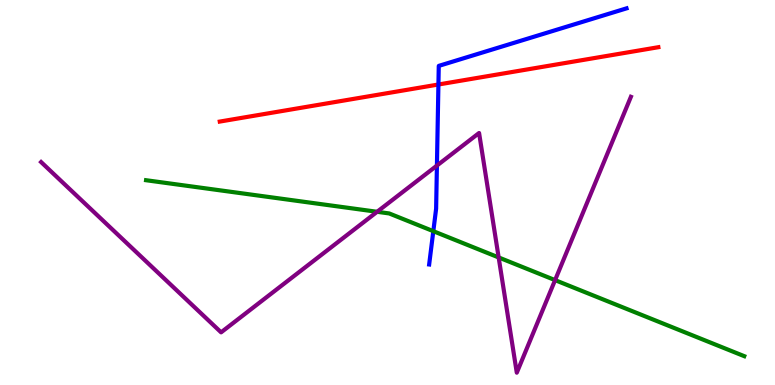[{'lines': ['blue', 'red'], 'intersections': [{'x': 5.66, 'y': 7.81}]}, {'lines': ['green', 'red'], 'intersections': []}, {'lines': ['purple', 'red'], 'intersections': []}, {'lines': ['blue', 'green'], 'intersections': [{'x': 5.59, 'y': 4.0}]}, {'lines': ['blue', 'purple'], 'intersections': [{'x': 5.64, 'y': 5.7}]}, {'lines': ['green', 'purple'], 'intersections': [{'x': 4.87, 'y': 4.5}, {'x': 6.43, 'y': 3.31}, {'x': 7.16, 'y': 2.72}]}]